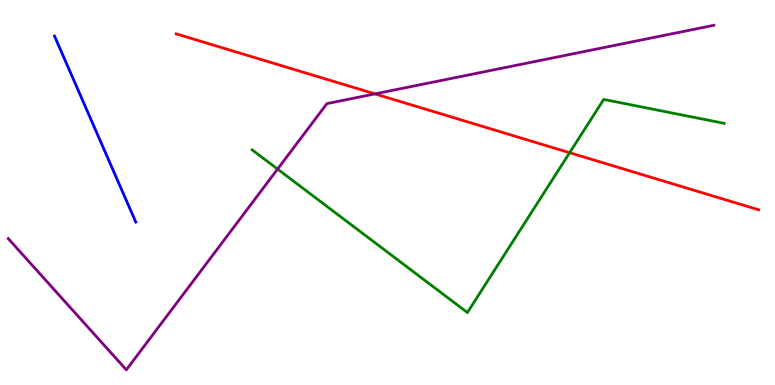[{'lines': ['blue', 'red'], 'intersections': []}, {'lines': ['green', 'red'], 'intersections': [{'x': 7.35, 'y': 6.03}]}, {'lines': ['purple', 'red'], 'intersections': [{'x': 4.84, 'y': 7.56}]}, {'lines': ['blue', 'green'], 'intersections': []}, {'lines': ['blue', 'purple'], 'intersections': []}, {'lines': ['green', 'purple'], 'intersections': [{'x': 3.58, 'y': 5.61}]}]